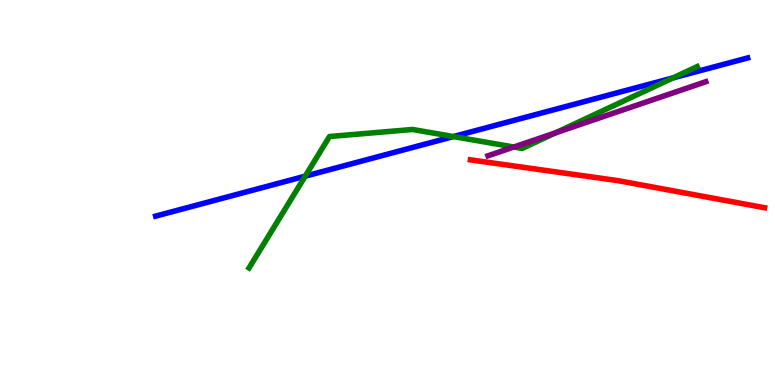[{'lines': ['blue', 'red'], 'intersections': []}, {'lines': ['green', 'red'], 'intersections': []}, {'lines': ['purple', 'red'], 'intersections': []}, {'lines': ['blue', 'green'], 'intersections': [{'x': 3.94, 'y': 5.42}, {'x': 5.85, 'y': 6.45}, {'x': 8.68, 'y': 7.98}]}, {'lines': ['blue', 'purple'], 'intersections': []}, {'lines': ['green', 'purple'], 'intersections': [{'x': 6.63, 'y': 6.18}, {'x': 7.17, 'y': 6.55}]}]